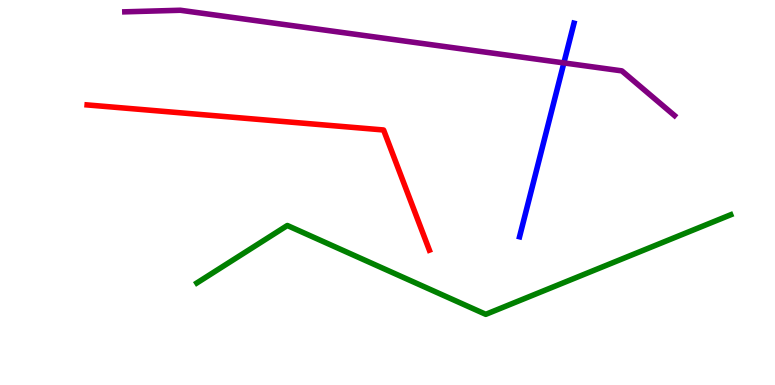[{'lines': ['blue', 'red'], 'intersections': []}, {'lines': ['green', 'red'], 'intersections': []}, {'lines': ['purple', 'red'], 'intersections': []}, {'lines': ['blue', 'green'], 'intersections': []}, {'lines': ['blue', 'purple'], 'intersections': [{'x': 7.28, 'y': 8.37}]}, {'lines': ['green', 'purple'], 'intersections': []}]